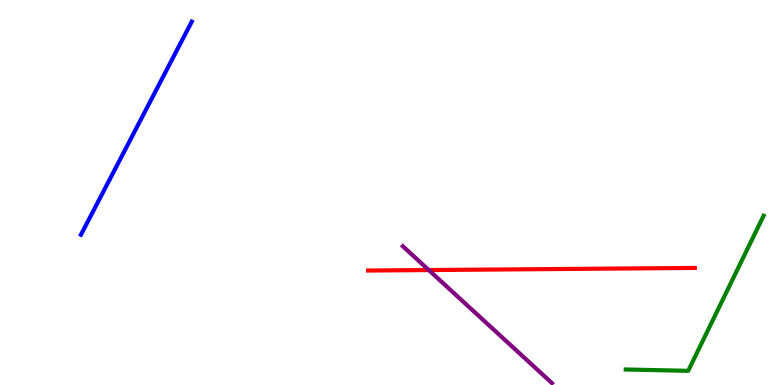[{'lines': ['blue', 'red'], 'intersections': []}, {'lines': ['green', 'red'], 'intersections': []}, {'lines': ['purple', 'red'], 'intersections': [{'x': 5.53, 'y': 2.99}]}, {'lines': ['blue', 'green'], 'intersections': []}, {'lines': ['blue', 'purple'], 'intersections': []}, {'lines': ['green', 'purple'], 'intersections': []}]